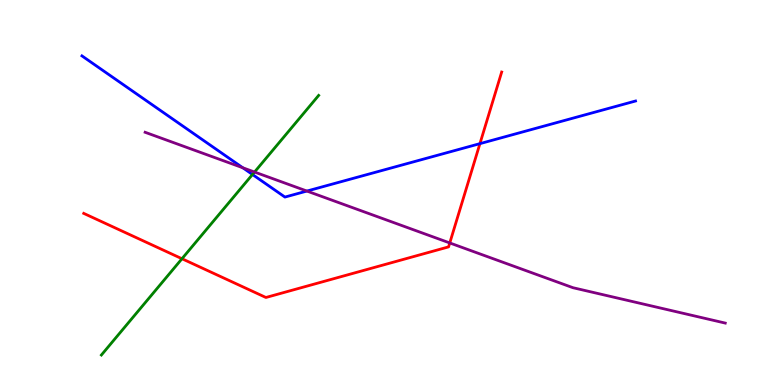[{'lines': ['blue', 'red'], 'intersections': [{'x': 6.19, 'y': 6.27}]}, {'lines': ['green', 'red'], 'intersections': [{'x': 2.35, 'y': 3.28}]}, {'lines': ['purple', 'red'], 'intersections': [{'x': 5.8, 'y': 3.69}]}, {'lines': ['blue', 'green'], 'intersections': [{'x': 3.26, 'y': 5.47}]}, {'lines': ['blue', 'purple'], 'intersections': [{'x': 3.13, 'y': 5.64}, {'x': 3.96, 'y': 5.04}]}, {'lines': ['green', 'purple'], 'intersections': [{'x': 3.28, 'y': 5.53}]}]